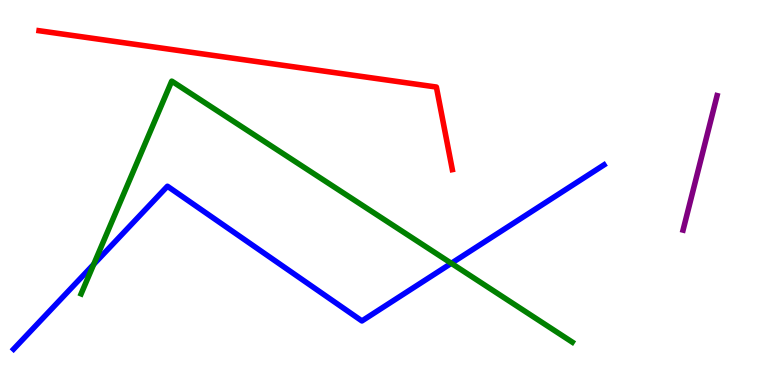[{'lines': ['blue', 'red'], 'intersections': []}, {'lines': ['green', 'red'], 'intersections': []}, {'lines': ['purple', 'red'], 'intersections': []}, {'lines': ['blue', 'green'], 'intersections': [{'x': 1.21, 'y': 3.13}, {'x': 5.82, 'y': 3.16}]}, {'lines': ['blue', 'purple'], 'intersections': []}, {'lines': ['green', 'purple'], 'intersections': []}]